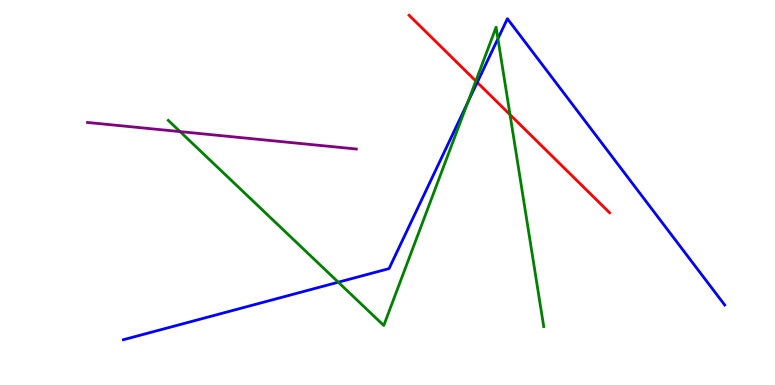[{'lines': ['blue', 'red'], 'intersections': [{'x': 6.16, 'y': 7.86}]}, {'lines': ['green', 'red'], 'intersections': [{'x': 6.14, 'y': 7.9}, {'x': 6.58, 'y': 7.02}]}, {'lines': ['purple', 'red'], 'intersections': []}, {'lines': ['blue', 'green'], 'intersections': [{'x': 4.36, 'y': 2.67}, {'x': 6.04, 'y': 7.34}, {'x': 6.42, 'y': 9.0}]}, {'lines': ['blue', 'purple'], 'intersections': []}, {'lines': ['green', 'purple'], 'intersections': [{'x': 2.32, 'y': 6.58}]}]